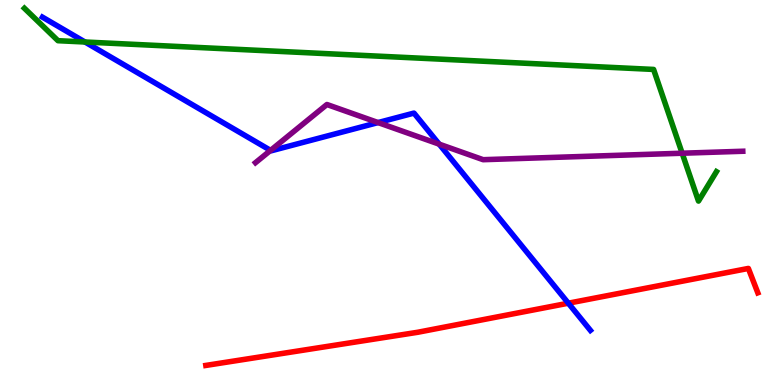[{'lines': ['blue', 'red'], 'intersections': [{'x': 7.33, 'y': 2.12}]}, {'lines': ['green', 'red'], 'intersections': []}, {'lines': ['purple', 'red'], 'intersections': []}, {'lines': ['blue', 'green'], 'intersections': [{'x': 1.1, 'y': 8.91}]}, {'lines': ['blue', 'purple'], 'intersections': [{'x': 3.49, 'y': 6.09}, {'x': 4.88, 'y': 6.82}, {'x': 5.67, 'y': 6.26}]}, {'lines': ['green', 'purple'], 'intersections': [{'x': 8.8, 'y': 6.02}]}]